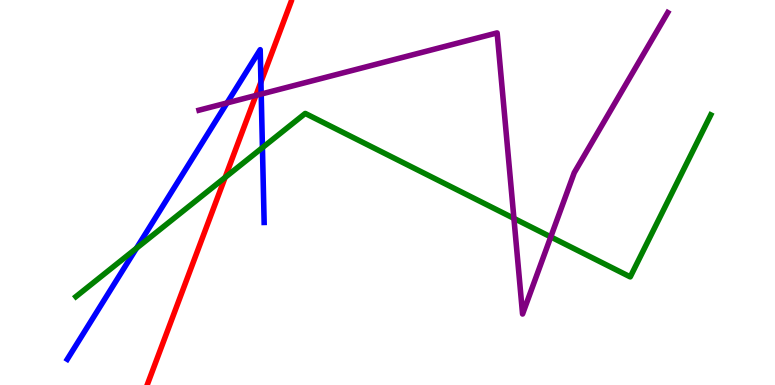[{'lines': ['blue', 'red'], 'intersections': [{'x': 3.37, 'y': 7.87}]}, {'lines': ['green', 'red'], 'intersections': [{'x': 2.9, 'y': 5.39}]}, {'lines': ['purple', 'red'], 'intersections': [{'x': 3.3, 'y': 7.52}]}, {'lines': ['blue', 'green'], 'intersections': [{'x': 1.76, 'y': 3.55}, {'x': 3.39, 'y': 6.17}]}, {'lines': ['blue', 'purple'], 'intersections': [{'x': 2.93, 'y': 7.33}, {'x': 3.37, 'y': 7.56}]}, {'lines': ['green', 'purple'], 'intersections': [{'x': 6.63, 'y': 4.33}, {'x': 7.11, 'y': 3.85}]}]